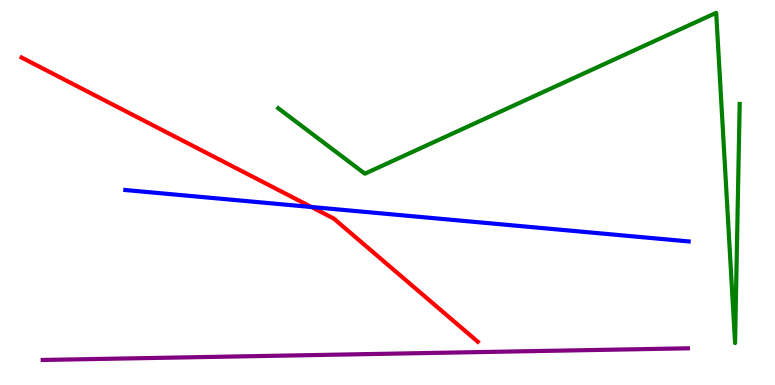[{'lines': ['blue', 'red'], 'intersections': [{'x': 4.02, 'y': 4.62}]}, {'lines': ['green', 'red'], 'intersections': []}, {'lines': ['purple', 'red'], 'intersections': []}, {'lines': ['blue', 'green'], 'intersections': []}, {'lines': ['blue', 'purple'], 'intersections': []}, {'lines': ['green', 'purple'], 'intersections': []}]